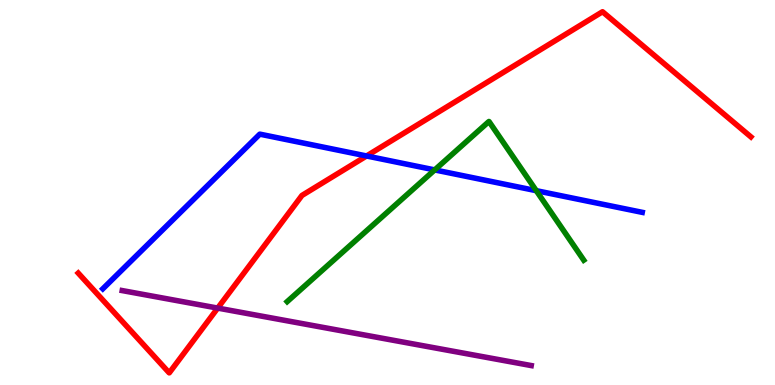[{'lines': ['blue', 'red'], 'intersections': [{'x': 4.73, 'y': 5.95}]}, {'lines': ['green', 'red'], 'intersections': []}, {'lines': ['purple', 'red'], 'intersections': [{'x': 2.81, 'y': 2.0}]}, {'lines': ['blue', 'green'], 'intersections': [{'x': 5.61, 'y': 5.59}, {'x': 6.92, 'y': 5.05}]}, {'lines': ['blue', 'purple'], 'intersections': []}, {'lines': ['green', 'purple'], 'intersections': []}]